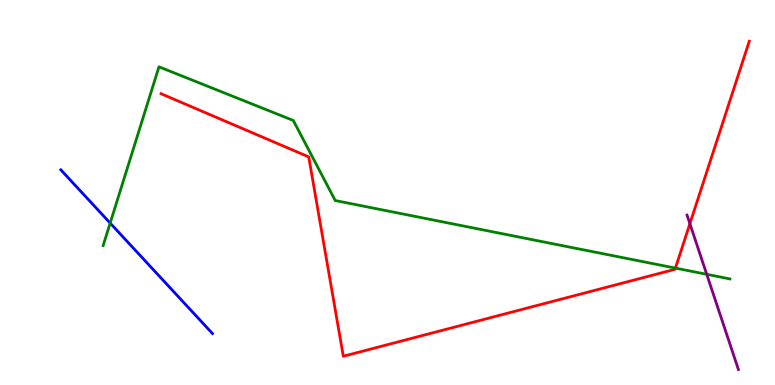[{'lines': ['blue', 'red'], 'intersections': []}, {'lines': ['green', 'red'], 'intersections': [{'x': 8.72, 'y': 3.04}]}, {'lines': ['purple', 'red'], 'intersections': [{'x': 8.9, 'y': 4.19}]}, {'lines': ['blue', 'green'], 'intersections': [{'x': 1.42, 'y': 4.21}]}, {'lines': ['blue', 'purple'], 'intersections': []}, {'lines': ['green', 'purple'], 'intersections': [{'x': 9.12, 'y': 2.87}]}]